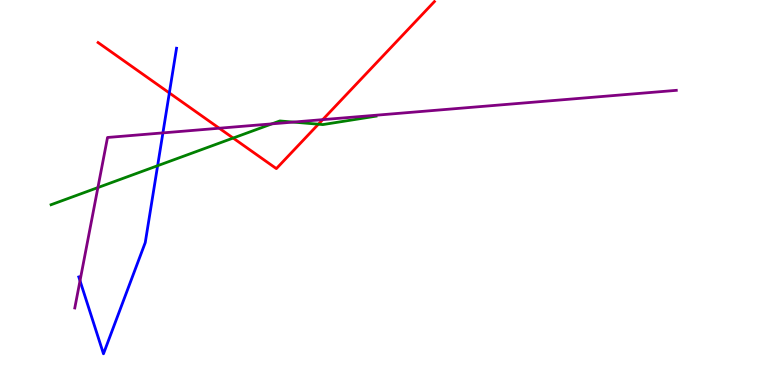[{'lines': ['blue', 'red'], 'intersections': [{'x': 2.19, 'y': 7.59}]}, {'lines': ['green', 'red'], 'intersections': [{'x': 3.01, 'y': 6.41}, {'x': 4.11, 'y': 6.77}]}, {'lines': ['purple', 'red'], 'intersections': [{'x': 2.83, 'y': 6.67}, {'x': 4.16, 'y': 6.89}]}, {'lines': ['blue', 'green'], 'intersections': [{'x': 2.03, 'y': 5.7}]}, {'lines': ['blue', 'purple'], 'intersections': [{'x': 1.03, 'y': 2.71}, {'x': 2.1, 'y': 6.55}]}, {'lines': ['green', 'purple'], 'intersections': [{'x': 1.26, 'y': 5.13}, {'x': 3.51, 'y': 6.78}, {'x': 3.78, 'y': 6.83}]}]